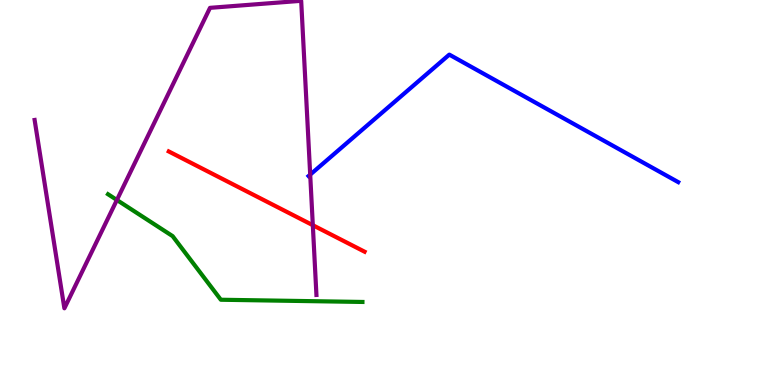[{'lines': ['blue', 'red'], 'intersections': []}, {'lines': ['green', 'red'], 'intersections': []}, {'lines': ['purple', 'red'], 'intersections': [{'x': 4.04, 'y': 4.15}]}, {'lines': ['blue', 'green'], 'intersections': []}, {'lines': ['blue', 'purple'], 'intersections': [{'x': 4.0, 'y': 5.46}]}, {'lines': ['green', 'purple'], 'intersections': [{'x': 1.51, 'y': 4.81}]}]